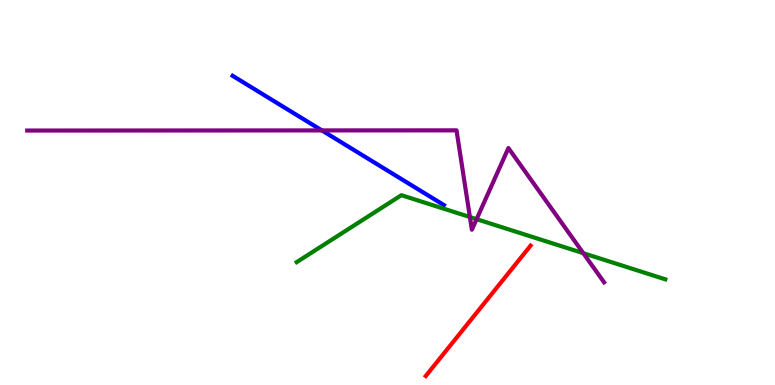[{'lines': ['blue', 'red'], 'intersections': []}, {'lines': ['green', 'red'], 'intersections': []}, {'lines': ['purple', 'red'], 'intersections': []}, {'lines': ['blue', 'green'], 'intersections': []}, {'lines': ['blue', 'purple'], 'intersections': [{'x': 4.15, 'y': 6.61}]}, {'lines': ['green', 'purple'], 'intersections': [{'x': 6.06, 'y': 4.36}, {'x': 6.15, 'y': 4.31}, {'x': 7.53, 'y': 3.42}]}]